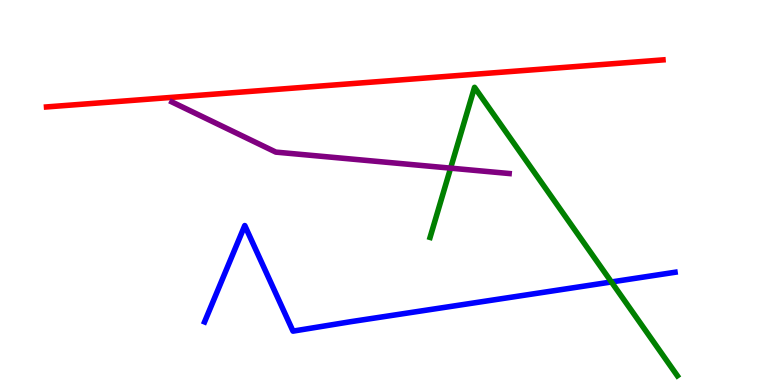[{'lines': ['blue', 'red'], 'intersections': []}, {'lines': ['green', 'red'], 'intersections': []}, {'lines': ['purple', 'red'], 'intersections': []}, {'lines': ['blue', 'green'], 'intersections': [{'x': 7.89, 'y': 2.68}]}, {'lines': ['blue', 'purple'], 'intersections': []}, {'lines': ['green', 'purple'], 'intersections': [{'x': 5.81, 'y': 5.63}]}]